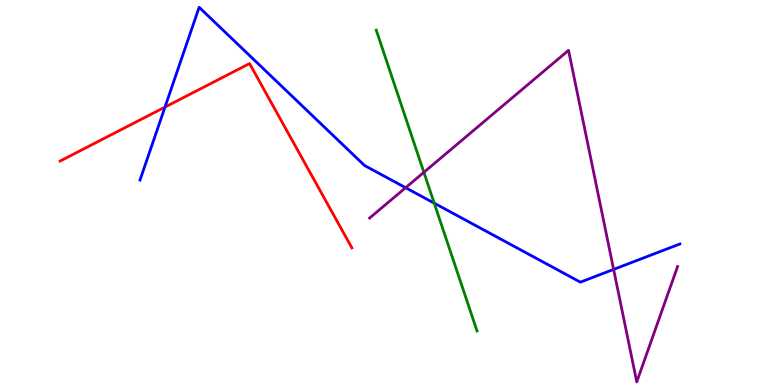[{'lines': ['blue', 'red'], 'intersections': [{'x': 2.13, 'y': 7.22}]}, {'lines': ['green', 'red'], 'intersections': []}, {'lines': ['purple', 'red'], 'intersections': []}, {'lines': ['blue', 'green'], 'intersections': [{'x': 5.6, 'y': 4.72}]}, {'lines': ['blue', 'purple'], 'intersections': [{'x': 5.23, 'y': 5.12}, {'x': 7.92, 'y': 3.0}]}, {'lines': ['green', 'purple'], 'intersections': [{'x': 5.47, 'y': 5.52}]}]